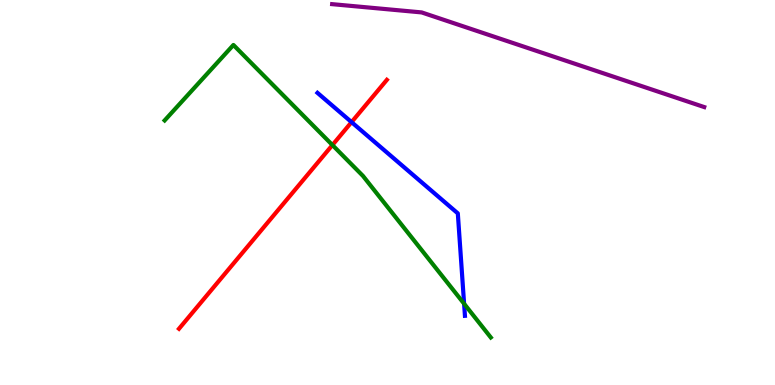[{'lines': ['blue', 'red'], 'intersections': [{'x': 4.54, 'y': 6.83}]}, {'lines': ['green', 'red'], 'intersections': [{'x': 4.29, 'y': 6.23}]}, {'lines': ['purple', 'red'], 'intersections': []}, {'lines': ['blue', 'green'], 'intersections': [{'x': 5.99, 'y': 2.11}]}, {'lines': ['blue', 'purple'], 'intersections': []}, {'lines': ['green', 'purple'], 'intersections': []}]